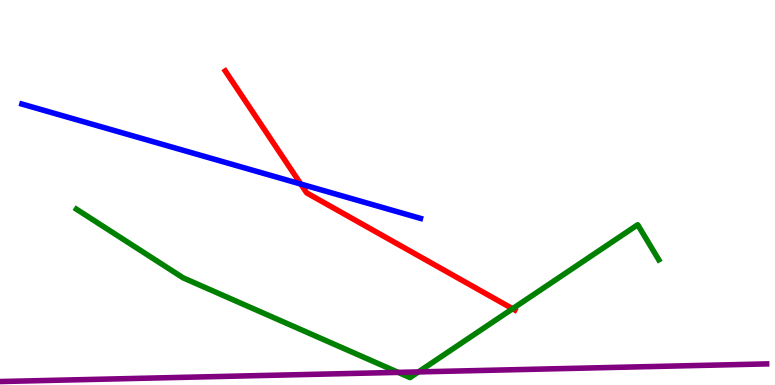[{'lines': ['blue', 'red'], 'intersections': [{'x': 3.88, 'y': 5.22}]}, {'lines': ['green', 'red'], 'intersections': [{'x': 6.61, 'y': 1.98}]}, {'lines': ['purple', 'red'], 'intersections': []}, {'lines': ['blue', 'green'], 'intersections': []}, {'lines': ['blue', 'purple'], 'intersections': []}, {'lines': ['green', 'purple'], 'intersections': [{'x': 5.14, 'y': 0.328}, {'x': 5.4, 'y': 0.34}]}]